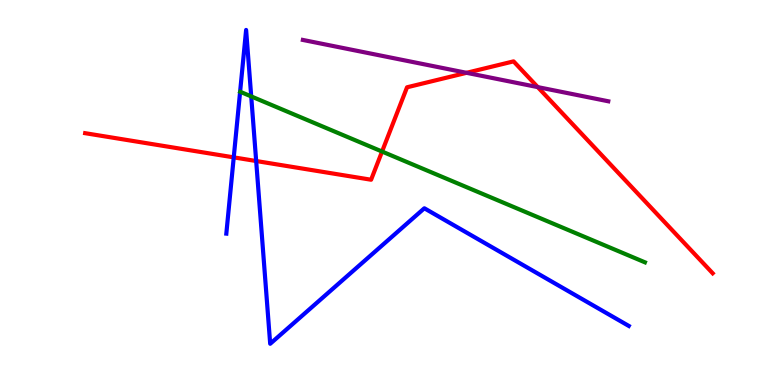[{'lines': ['blue', 'red'], 'intersections': [{'x': 3.02, 'y': 5.91}, {'x': 3.31, 'y': 5.82}]}, {'lines': ['green', 'red'], 'intersections': [{'x': 4.93, 'y': 6.06}]}, {'lines': ['purple', 'red'], 'intersections': [{'x': 6.02, 'y': 8.11}, {'x': 6.94, 'y': 7.74}]}, {'lines': ['blue', 'green'], 'intersections': [{'x': 3.24, 'y': 7.5}]}, {'lines': ['blue', 'purple'], 'intersections': []}, {'lines': ['green', 'purple'], 'intersections': []}]